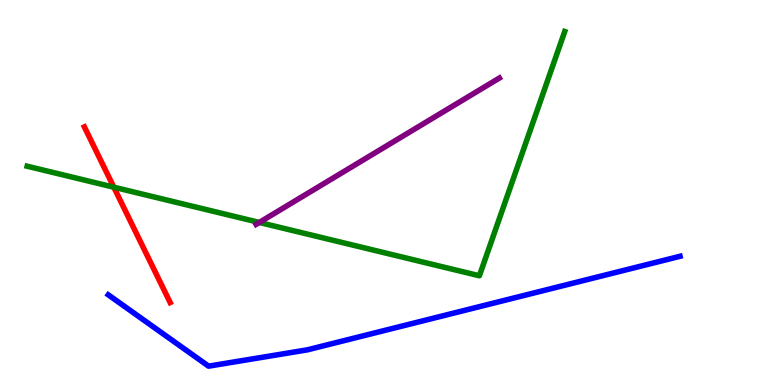[{'lines': ['blue', 'red'], 'intersections': []}, {'lines': ['green', 'red'], 'intersections': [{'x': 1.47, 'y': 5.14}]}, {'lines': ['purple', 'red'], 'intersections': []}, {'lines': ['blue', 'green'], 'intersections': []}, {'lines': ['blue', 'purple'], 'intersections': []}, {'lines': ['green', 'purple'], 'intersections': [{'x': 3.35, 'y': 4.22}]}]